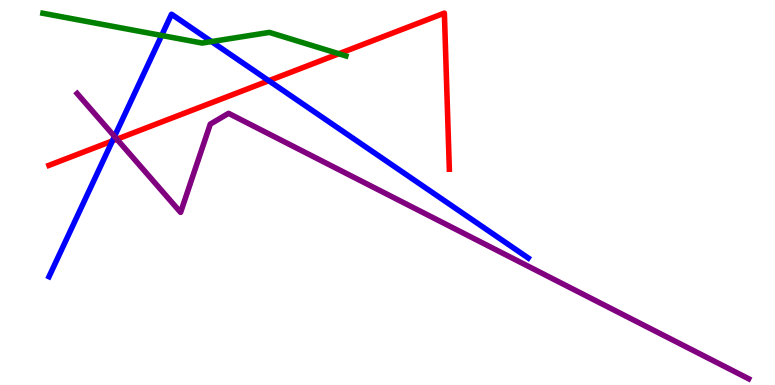[{'lines': ['blue', 'red'], 'intersections': [{'x': 1.45, 'y': 6.34}, {'x': 3.47, 'y': 7.9}]}, {'lines': ['green', 'red'], 'intersections': [{'x': 4.37, 'y': 8.6}]}, {'lines': ['purple', 'red'], 'intersections': [{'x': 1.51, 'y': 6.38}]}, {'lines': ['blue', 'green'], 'intersections': [{'x': 2.09, 'y': 9.08}, {'x': 2.73, 'y': 8.92}]}, {'lines': ['blue', 'purple'], 'intersections': [{'x': 1.48, 'y': 6.46}]}, {'lines': ['green', 'purple'], 'intersections': []}]